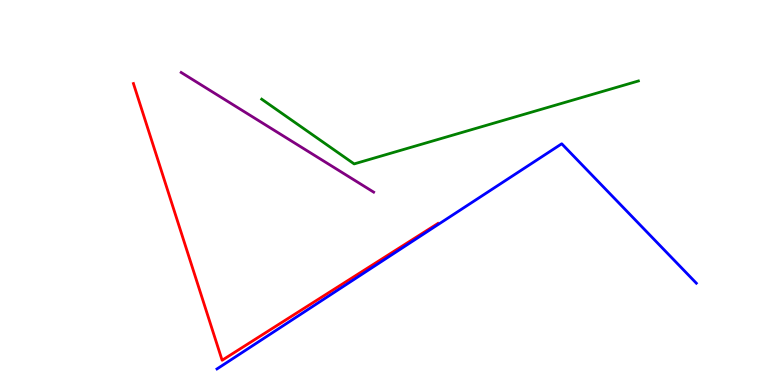[{'lines': ['blue', 'red'], 'intersections': []}, {'lines': ['green', 'red'], 'intersections': []}, {'lines': ['purple', 'red'], 'intersections': []}, {'lines': ['blue', 'green'], 'intersections': []}, {'lines': ['blue', 'purple'], 'intersections': []}, {'lines': ['green', 'purple'], 'intersections': []}]